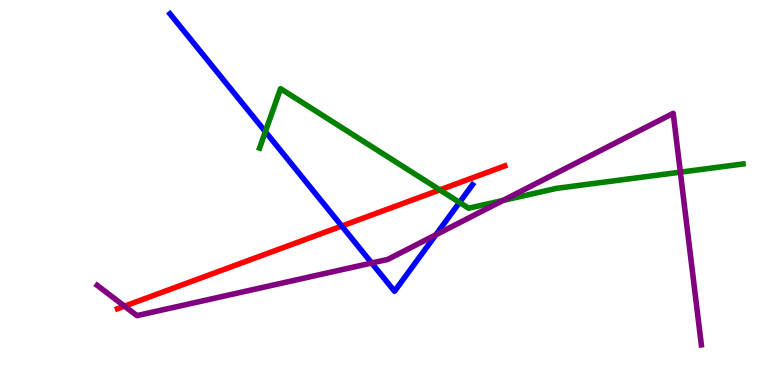[{'lines': ['blue', 'red'], 'intersections': [{'x': 4.41, 'y': 4.13}]}, {'lines': ['green', 'red'], 'intersections': [{'x': 5.67, 'y': 5.07}]}, {'lines': ['purple', 'red'], 'intersections': [{'x': 1.61, 'y': 2.05}]}, {'lines': ['blue', 'green'], 'intersections': [{'x': 3.42, 'y': 6.58}, {'x': 5.93, 'y': 4.74}]}, {'lines': ['blue', 'purple'], 'intersections': [{'x': 4.8, 'y': 3.17}, {'x': 5.62, 'y': 3.9}]}, {'lines': ['green', 'purple'], 'intersections': [{'x': 6.49, 'y': 4.79}, {'x': 8.78, 'y': 5.53}]}]